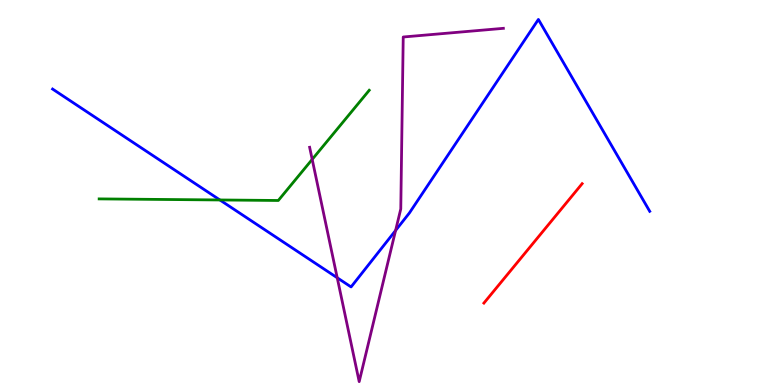[{'lines': ['blue', 'red'], 'intersections': []}, {'lines': ['green', 'red'], 'intersections': []}, {'lines': ['purple', 'red'], 'intersections': []}, {'lines': ['blue', 'green'], 'intersections': [{'x': 2.84, 'y': 4.81}]}, {'lines': ['blue', 'purple'], 'intersections': [{'x': 4.35, 'y': 2.79}, {'x': 5.1, 'y': 4.01}]}, {'lines': ['green', 'purple'], 'intersections': [{'x': 4.03, 'y': 5.86}]}]